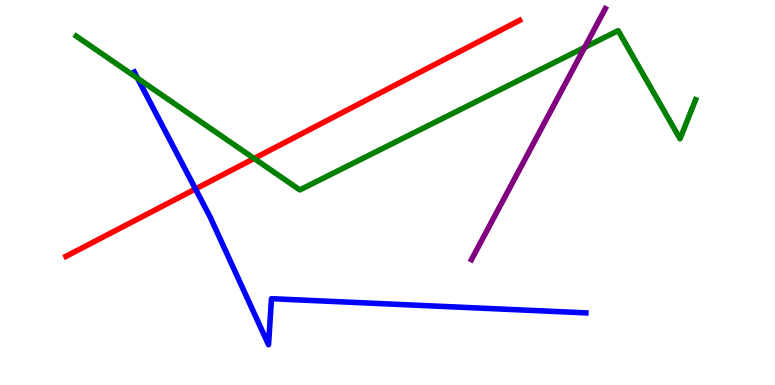[{'lines': ['blue', 'red'], 'intersections': [{'x': 2.52, 'y': 5.09}]}, {'lines': ['green', 'red'], 'intersections': [{'x': 3.28, 'y': 5.88}]}, {'lines': ['purple', 'red'], 'intersections': []}, {'lines': ['blue', 'green'], 'intersections': [{'x': 1.78, 'y': 7.97}]}, {'lines': ['blue', 'purple'], 'intersections': []}, {'lines': ['green', 'purple'], 'intersections': [{'x': 7.54, 'y': 8.77}]}]